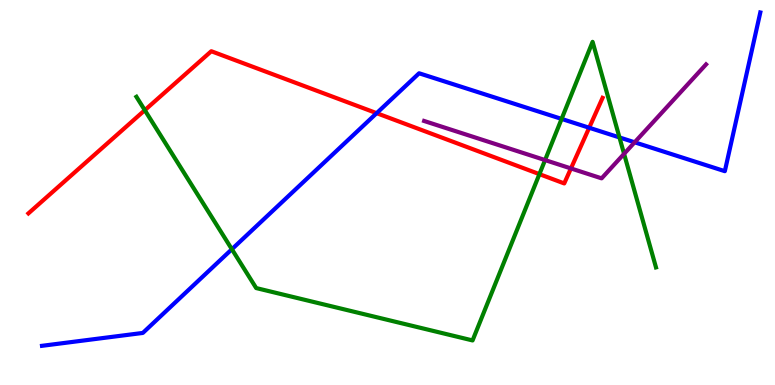[{'lines': ['blue', 'red'], 'intersections': [{'x': 4.86, 'y': 7.06}, {'x': 7.6, 'y': 6.68}]}, {'lines': ['green', 'red'], 'intersections': [{'x': 1.87, 'y': 7.14}, {'x': 6.96, 'y': 5.48}]}, {'lines': ['purple', 'red'], 'intersections': [{'x': 7.37, 'y': 5.62}]}, {'lines': ['blue', 'green'], 'intersections': [{'x': 2.99, 'y': 3.53}, {'x': 7.25, 'y': 6.91}, {'x': 7.99, 'y': 6.43}]}, {'lines': ['blue', 'purple'], 'intersections': [{'x': 8.19, 'y': 6.3}]}, {'lines': ['green', 'purple'], 'intersections': [{'x': 7.03, 'y': 5.84}, {'x': 8.05, 'y': 6.0}]}]